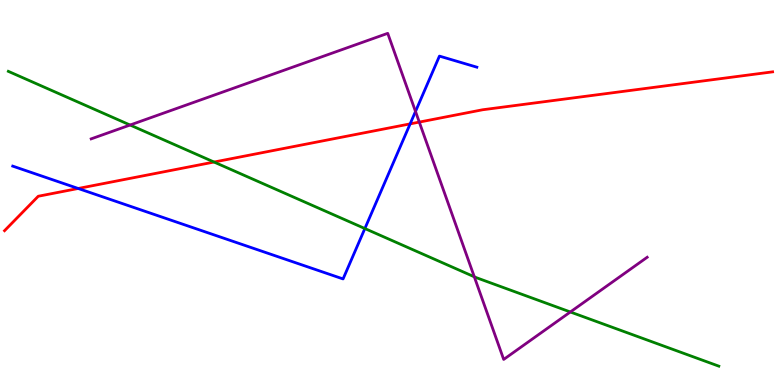[{'lines': ['blue', 'red'], 'intersections': [{'x': 1.01, 'y': 5.1}, {'x': 5.29, 'y': 6.78}]}, {'lines': ['green', 'red'], 'intersections': [{'x': 2.76, 'y': 5.79}]}, {'lines': ['purple', 'red'], 'intersections': [{'x': 5.41, 'y': 6.83}]}, {'lines': ['blue', 'green'], 'intersections': [{'x': 4.71, 'y': 4.06}]}, {'lines': ['blue', 'purple'], 'intersections': [{'x': 5.36, 'y': 7.11}]}, {'lines': ['green', 'purple'], 'intersections': [{'x': 1.68, 'y': 6.75}, {'x': 6.12, 'y': 2.81}, {'x': 7.36, 'y': 1.9}]}]